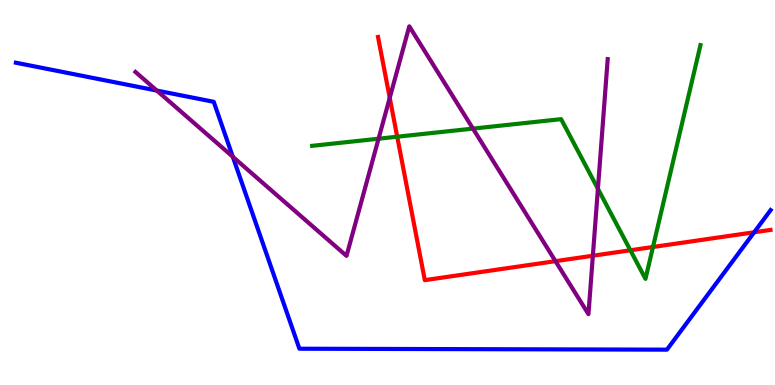[{'lines': ['blue', 'red'], 'intersections': [{'x': 9.73, 'y': 3.97}]}, {'lines': ['green', 'red'], 'intersections': [{'x': 5.13, 'y': 6.45}, {'x': 8.13, 'y': 3.5}, {'x': 8.43, 'y': 3.58}]}, {'lines': ['purple', 'red'], 'intersections': [{'x': 5.03, 'y': 7.46}, {'x': 7.17, 'y': 3.22}, {'x': 7.65, 'y': 3.36}]}, {'lines': ['blue', 'green'], 'intersections': []}, {'lines': ['blue', 'purple'], 'intersections': [{'x': 2.02, 'y': 7.65}, {'x': 3.0, 'y': 5.93}]}, {'lines': ['green', 'purple'], 'intersections': [{'x': 4.88, 'y': 6.4}, {'x': 6.1, 'y': 6.66}, {'x': 7.72, 'y': 5.1}]}]